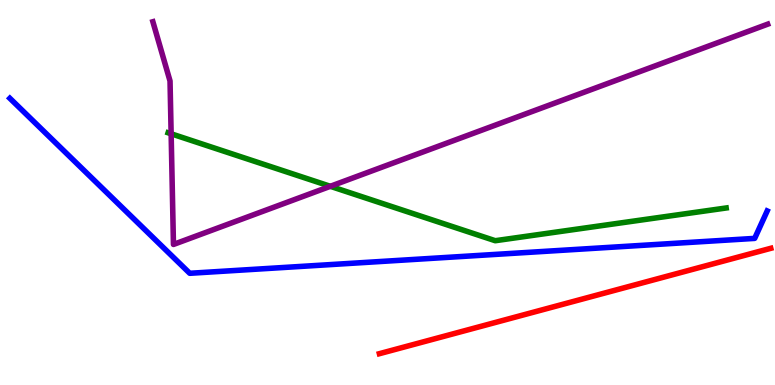[{'lines': ['blue', 'red'], 'intersections': []}, {'lines': ['green', 'red'], 'intersections': []}, {'lines': ['purple', 'red'], 'intersections': []}, {'lines': ['blue', 'green'], 'intersections': []}, {'lines': ['blue', 'purple'], 'intersections': []}, {'lines': ['green', 'purple'], 'intersections': [{'x': 2.21, 'y': 6.53}, {'x': 4.26, 'y': 5.16}]}]